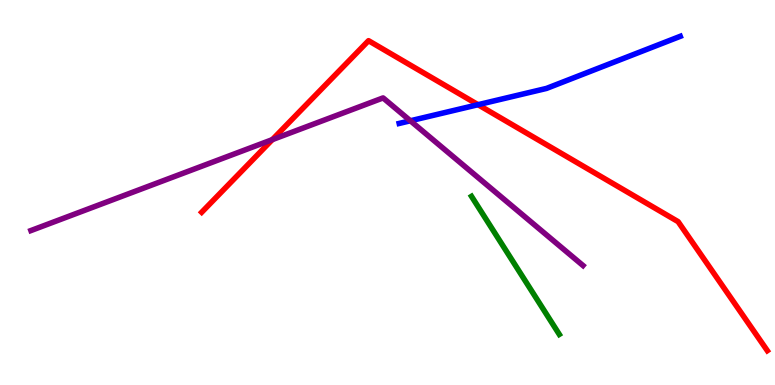[{'lines': ['blue', 'red'], 'intersections': [{'x': 6.17, 'y': 7.28}]}, {'lines': ['green', 'red'], 'intersections': []}, {'lines': ['purple', 'red'], 'intersections': [{'x': 3.51, 'y': 6.37}]}, {'lines': ['blue', 'green'], 'intersections': []}, {'lines': ['blue', 'purple'], 'intersections': [{'x': 5.3, 'y': 6.86}]}, {'lines': ['green', 'purple'], 'intersections': []}]